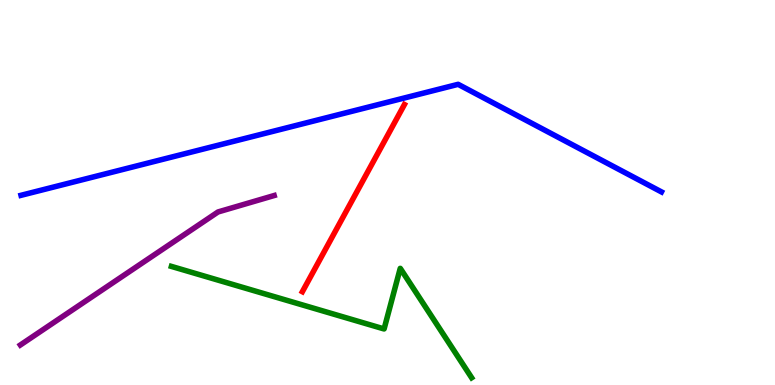[{'lines': ['blue', 'red'], 'intersections': []}, {'lines': ['green', 'red'], 'intersections': []}, {'lines': ['purple', 'red'], 'intersections': []}, {'lines': ['blue', 'green'], 'intersections': []}, {'lines': ['blue', 'purple'], 'intersections': []}, {'lines': ['green', 'purple'], 'intersections': []}]